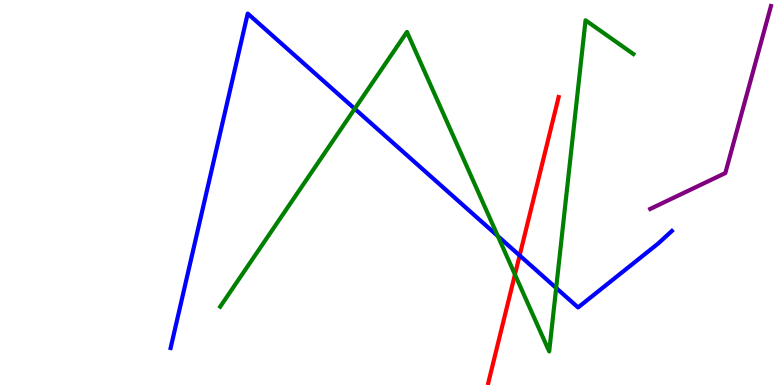[{'lines': ['blue', 'red'], 'intersections': [{'x': 6.71, 'y': 3.36}]}, {'lines': ['green', 'red'], 'intersections': [{'x': 6.64, 'y': 2.87}]}, {'lines': ['purple', 'red'], 'intersections': []}, {'lines': ['blue', 'green'], 'intersections': [{'x': 4.58, 'y': 7.17}, {'x': 6.42, 'y': 3.87}, {'x': 7.18, 'y': 2.52}]}, {'lines': ['blue', 'purple'], 'intersections': []}, {'lines': ['green', 'purple'], 'intersections': []}]